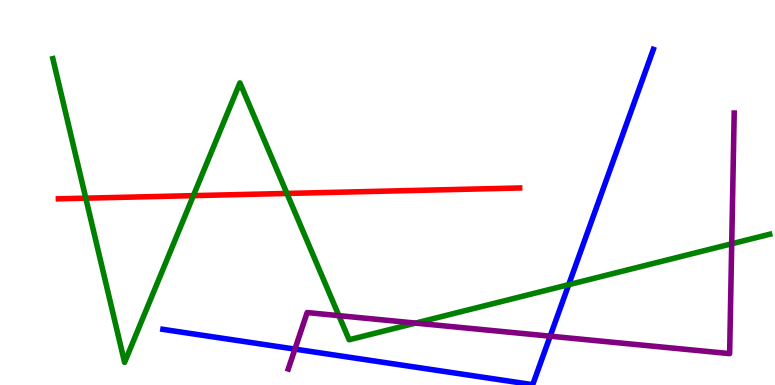[{'lines': ['blue', 'red'], 'intersections': []}, {'lines': ['green', 'red'], 'intersections': [{'x': 1.11, 'y': 4.85}, {'x': 2.5, 'y': 4.92}, {'x': 3.7, 'y': 4.98}]}, {'lines': ['purple', 'red'], 'intersections': []}, {'lines': ['blue', 'green'], 'intersections': [{'x': 7.34, 'y': 2.61}]}, {'lines': ['blue', 'purple'], 'intersections': [{'x': 3.81, 'y': 0.932}, {'x': 7.1, 'y': 1.27}]}, {'lines': ['green', 'purple'], 'intersections': [{'x': 4.37, 'y': 1.8}, {'x': 5.36, 'y': 1.61}, {'x': 9.44, 'y': 3.67}]}]